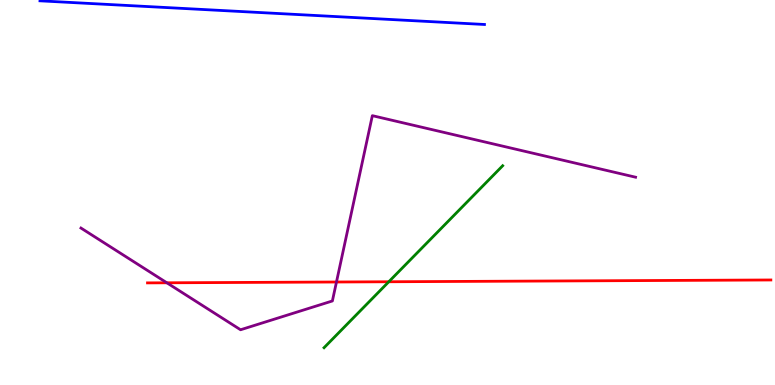[{'lines': ['blue', 'red'], 'intersections': []}, {'lines': ['green', 'red'], 'intersections': [{'x': 5.02, 'y': 2.68}]}, {'lines': ['purple', 'red'], 'intersections': [{'x': 2.15, 'y': 2.65}, {'x': 4.34, 'y': 2.68}]}, {'lines': ['blue', 'green'], 'intersections': []}, {'lines': ['blue', 'purple'], 'intersections': []}, {'lines': ['green', 'purple'], 'intersections': []}]